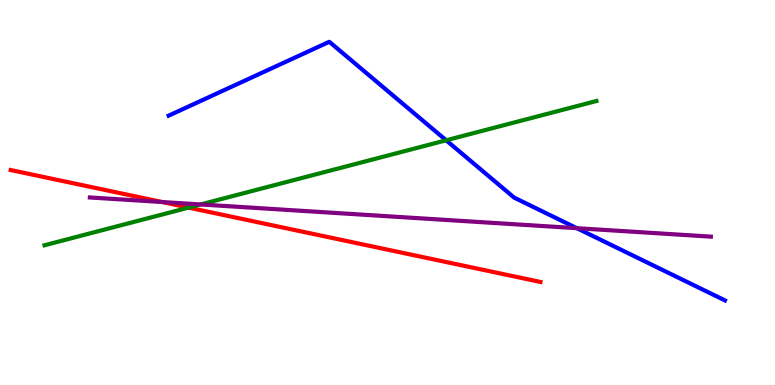[{'lines': ['blue', 'red'], 'intersections': []}, {'lines': ['green', 'red'], 'intersections': [{'x': 2.43, 'y': 4.61}]}, {'lines': ['purple', 'red'], 'intersections': [{'x': 2.09, 'y': 4.75}]}, {'lines': ['blue', 'green'], 'intersections': [{'x': 5.76, 'y': 6.36}]}, {'lines': ['blue', 'purple'], 'intersections': [{'x': 7.44, 'y': 4.07}]}, {'lines': ['green', 'purple'], 'intersections': [{'x': 2.59, 'y': 4.69}]}]